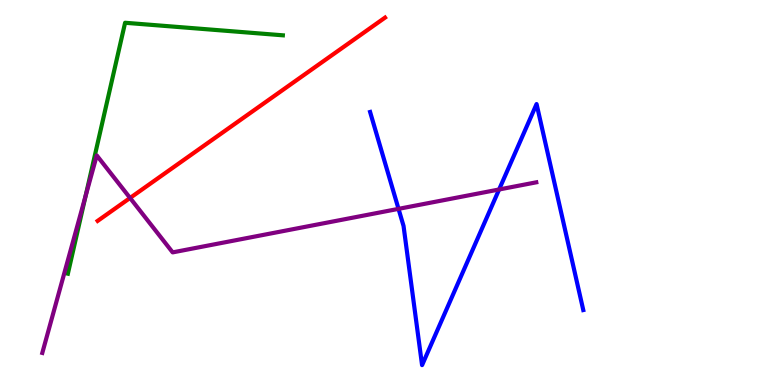[{'lines': ['blue', 'red'], 'intersections': []}, {'lines': ['green', 'red'], 'intersections': []}, {'lines': ['purple', 'red'], 'intersections': [{'x': 1.68, 'y': 4.86}]}, {'lines': ['blue', 'green'], 'intersections': []}, {'lines': ['blue', 'purple'], 'intersections': [{'x': 5.14, 'y': 4.58}, {'x': 6.44, 'y': 5.08}]}, {'lines': ['green', 'purple'], 'intersections': [{'x': 1.1, 'y': 4.91}]}]